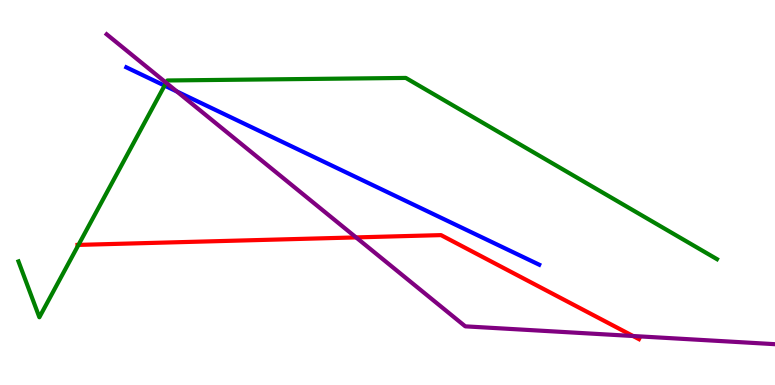[{'lines': ['blue', 'red'], 'intersections': []}, {'lines': ['green', 'red'], 'intersections': [{'x': 1.01, 'y': 3.64}]}, {'lines': ['purple', 'red'], 'intersections': [{'x': 4.59, 'y': 3.83}, {'x': 8.17, 'y': 1.27}]}, {'lines': ['blue', 'green'], 'intersections': [{'x': 2.12, 'y': 7.78}]}, {'lines': ['blue', 'purple'], 'intersections': [{'x': 2.28, 'y': 7.62}]}, {'lines': ['green', 'purple'], 'intersections': [{'x': 2.14, 'y': 7.85}]}]